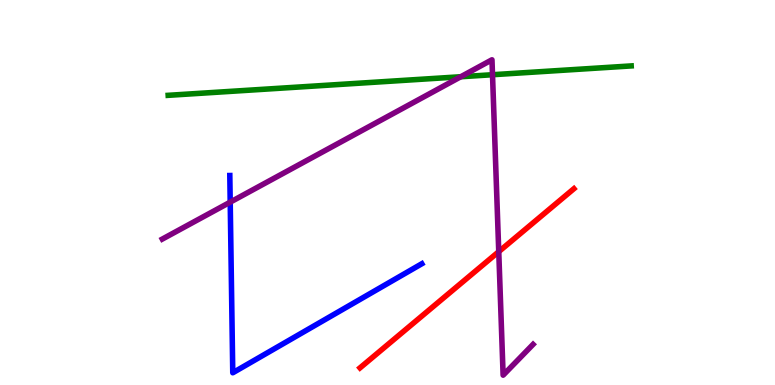[{'lines': ['blue', 'red'], 'intersections': []}, {'lines': ['green', 'red'], 'intersections': []}, {'lines': ['purple', 'red'], 'intersections': [{'x': 6.44, 'y': 3.46}]}, {'lines': ['blue', 'green'], 'intersections': []}, {'lines': ['blue', 'purple'], 'intersections': [{'x': 2.97, 'y': 4.75}]}, {'lines': ['green', 'purple'], 'intersections': [{'x': 5.95, 'y': 8.01}, {'x': 6.35, 'y': 8.06}]}]